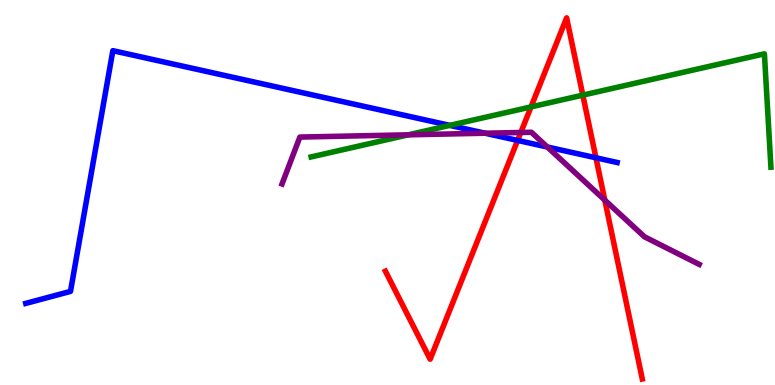[{'lines': ['blue', 'red'], 'intersections': [{'x': 6.68, 'y': 6.35}, {'x': 7.69, 'y': 5.9}]}, {'lines': ['green', 'red'], 'intersections': [{'x': 6.85, 'y': 7.22}, {'x': 7.52, 'y': 7.53}]}, {'lines': ['purple', 'red'], 'intersections': [{'x': 6.72, 'y': 6.56}, {'x': 7.8, 'y': 4.8}]}, {'lines': ['blue', 'green'], 'intersections': [{'x': 5.8, 'y': 6.74}]}, {'lines': ['blue', 'purple'], 'intersections': [{'x': 6.26, 'y': 6.54}, {'x': 7.06, 'y': 6.18}]}, {'lines': ['green', 'purple'], 'intersections': [{'x': 5.27, 'y': 6.5}]}]